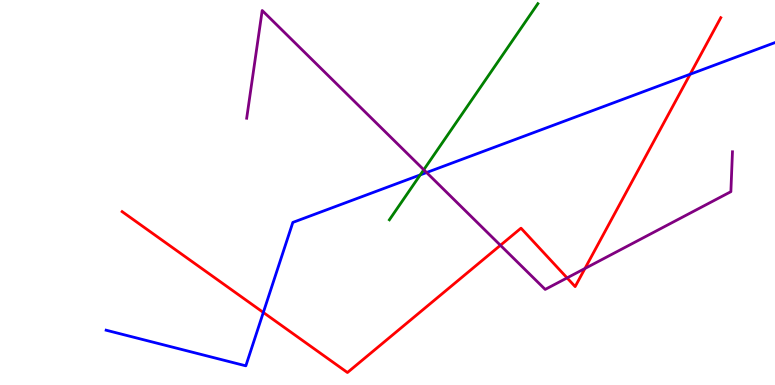[{'lines': ['blue', 'red'], 'intersections': [{'x': 3.4, 'y': 1.88}, {'x': 8.91, 'y': 8.07}]}, {'lines': ['green', 'red'], 'intersections': []}, {'lines': ['purple', 'red'], 'intersections': [{'x': 6.46, 'y': 3.63}, {'x': 7.32, 'y': 2.78}, {'x': 7.55, 'y': 3.03}]}, {'lines': ['blue', 'green'], 'intersections': [{'x': 5.42, 'y': 5.46}]}, {'lines': ['blue', 'purple'], 'intersections': [{'x': 5.5, 'y': 5.52}]}, {'lines': ['green', 'purple'], 'intersections': [{'x': 5.47, 'y': 5.59}]}]